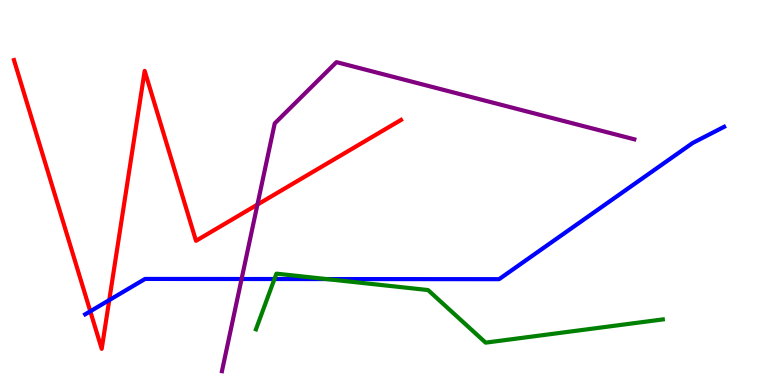[{'lines': ['blue', 'red'], 'intersections': [{'x': 1.17, 'y': 1.91}, {'x': 1.41, 'y': 2.21}]}, {'lines': ['green', 'red'], 'intersections': []}, {'lines': ['purple', 'red'], 'intersections': [{'x': 3.32, 'y': 4.69}]}, {'lines': ['blue', 'green'], 'intersections': [{'x': 3.54, 'y': 2.75}, {'x': 4.21, 'y': 2.75}]}, {'lines': ['blue', 'purple'], 'intersections': [{'x': 3.12, 'y': 2.75}]}, {'lines': ['green', 'purple'], 'intersections': []}]